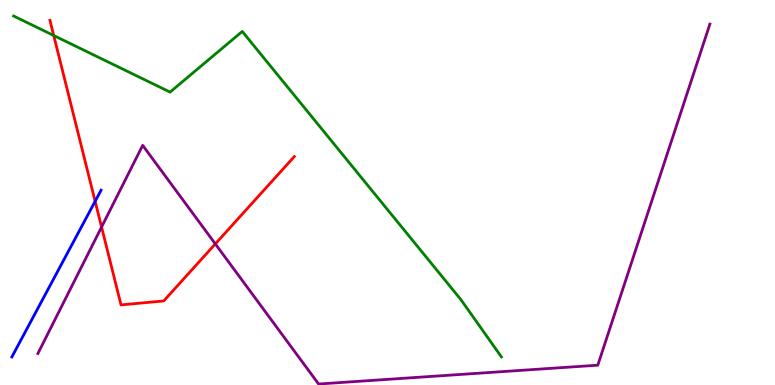[{'lines': ['blue', 'red'], 'intersections': [{'x': 1.23, 'y': 4.77}]}, {'lines': ['green', 'red'], 'intersections': [{'x': 0.693, 'y': 9.08}]}, {'lines': ['purple', 'red'], 'intersections': [{'x': 1.31, 'y': 4.1}, {'x': 2.78, 'y': 3.66}]}, {'lines': ['blue', 'green'], 'intersections': []}, {'lines': ['blue', 'purple'], 'intersections': []}, {'lines': ['green', 'purple'], 'intersections': []}]